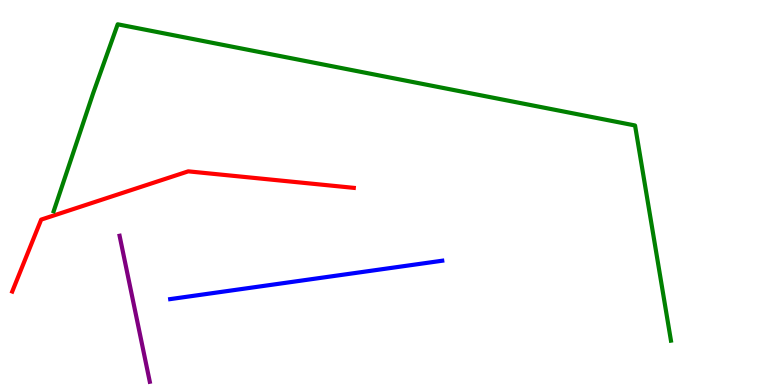[{'lines': ['blue', 'red'], 'intersections': []}, {'lines': ['green', 'red'], 'intersections': []}, {'lines': ['purple', 'red'], 'intersections': []}, {'lines': ['blue', 'green'], 'intersections': []}, {'lines': ['blue', 'purple'], 'intersections': []}, {'lines': ['green', 'purple'], 'intersections': []}]